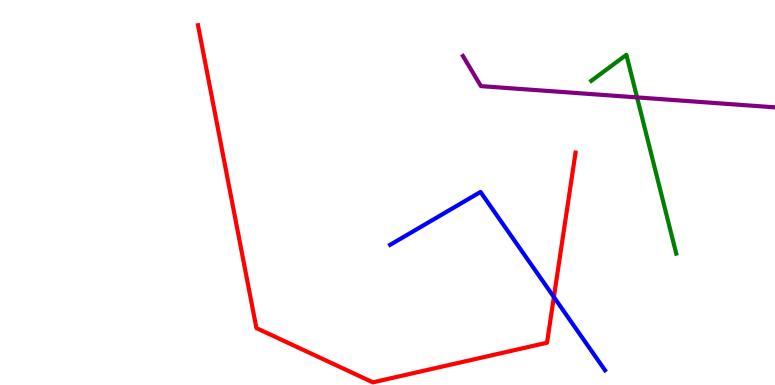[{'lines': ['blue', 'red'], 'intersections': [{'x': 7.15, 'y': 2.28}]}, {'lines': ['green', 'red'], 'intersections': []}, {'lines': ['purple', 'red'], 'intersections': []}, {'lines': ['blue', 'green'], 'intersections': []}, {'lines': ['blue', 'purple'], 'intersections': []}, {'lines': ['green', 'purple'], 'intersections': [{'x': 8.22, 'y': 7.47}]}]